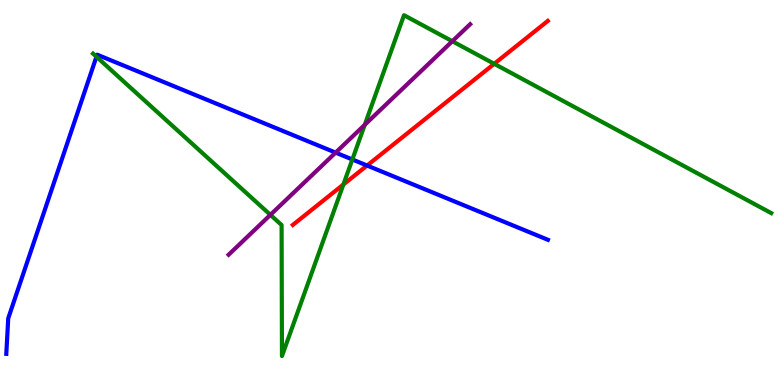[{'lines': ['blue', 'red'], 'intersections': [{'x': 4.74, 'y': 5.7}]}, {'lines': ['green', 'red'], 'intersections': [{'x': 4.43, 'y': 5.21}, {'x': 6.38, 'y': 8.34}]}, {'lines': ['purple', 'red'], 'intersections': []}, {'lines': ['blue', 'green'], 'intersections': [{'x': 1.24, 'y': 8.53}, {'x': 4.55, 'y': 5.86}]}, {'lines': ['blue', 'purple'], 'intersections': [{'x': 4.33, 'y': 6.04}]}, {'lines': ['green', 'purple'], 'intersections': [{'x': 3.49, 'y': 4.42}, {'x': 4.71, 'y': 6.76}, {'x': 5.84, 'y': 8.93}]}]